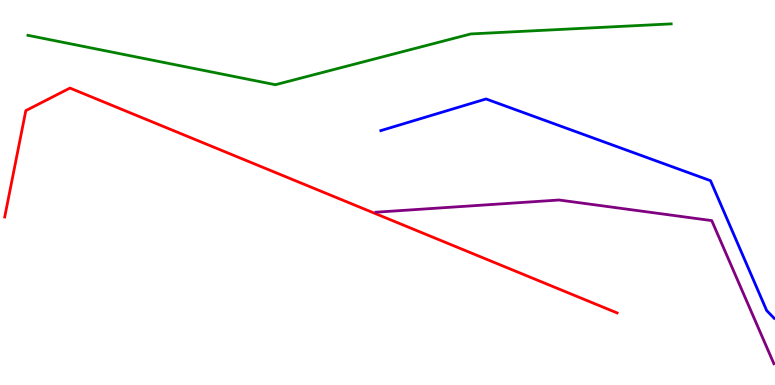[{'lines': ['blue', 'red'], 'intersections': []}, {'lines': ['green', 'red'], 'intersections': []}, {'lines': ['purple', 'red'], 'intersections': []}, {'lines': ['blue', 'green'], 'intersections': []}, {'lines': ['blue', 'purple'], 'intersections': []}, {'lines': ['green', 'purple'], 'intersections': []}]